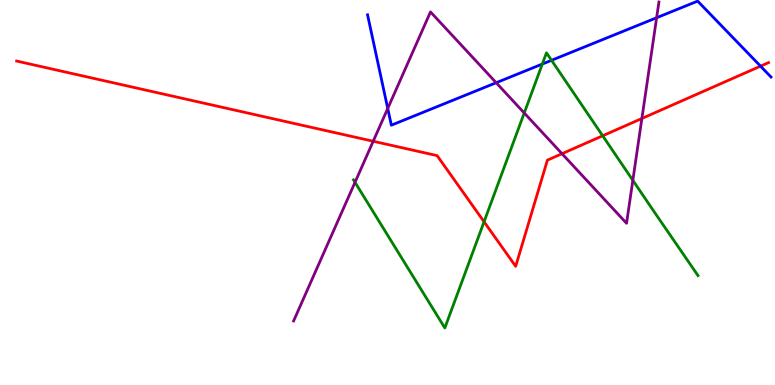[{'lines': ['blue', 'red'], 'intersections': [{'x': 9.81, 'y': 8.28}]}, {'lines': ['green', 'red'], 'intersections': [{'x': 6.25, 'y': 4.24}, {'x': 7.78, 'y': 6.47}]}, {'lines': ['purple', 'red'], 'intersections': [{'x': 4.82, 'y': 6.33}, {'x': 7.25, 'y': 6.01}, {'x': 8.28, 'y': 6.92}]}, {'lines': ['blue', 'green'], 'intersections': [{'x': 7.0, 'y': 8.34}, {'x': 7.12, 'y': 8.43}]}, {'lines': ['blue', 'purple'], 'intersections': [{'x': 5.0, 'y': 7.18}, {'x': 6.4, 'y': 7.85}, {'x': 8.47, 'y': 9.54}]}, {'lines': ['green', 'purple'], 'intersections': [{'x': 4.58, 'y': 5.26}, {'x': 6.76, 'y': 7.07}, {'x': 8.17, 'y': 5.32}]}]